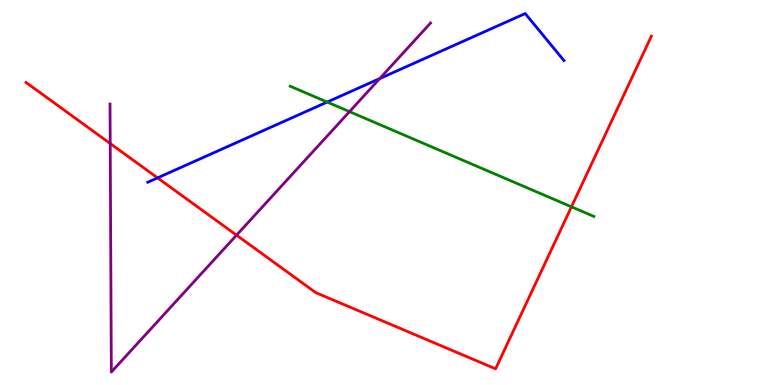[{'lines': ['blue', 'red'], 'intersections': [{'x': 2.03, 'y': 5.38}]}, {'lines': ['green', 'red'], 'intersections': [{'x': 7.37, 'y': 4.63}]}, {'lines': ['purple', 'red'], 'intersections': [{'x': 1.42, 'y': 6.27}, {'x': 3.05, 'y': 3.89}]}, {'lines': ['blue', 'green'], 'intersections': [{'x': 4.22, 'y': 7.35}]}, {'lines': ['blue', 'purple'], 'intersections': [{'x': 4.9, 'y': 7.96}]}, {'lines': ['green', 'purple'], 'intersections': [{'x': 4.51, 'y': 7.1}]}]